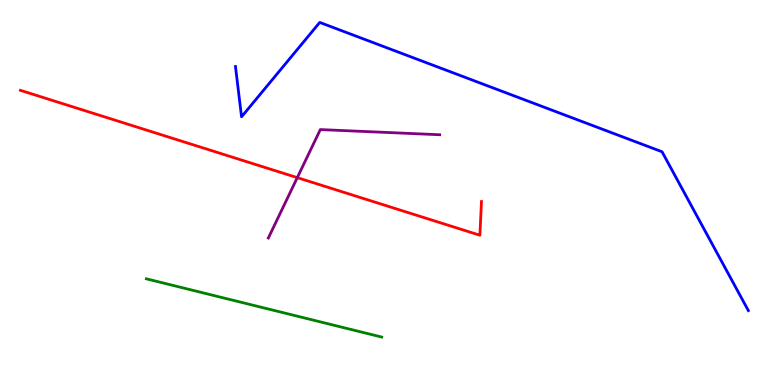[{'lines': ['blue', 'red'], 'intersections': []}, {'lines': ['green', 'red'], 'intersections': []}, {'lines': ['purple', 'red'], 'intersections': [{'x': 3.84, 'y': 5.39}]}, {'lines': ['blue', 'green'], 'intersections': []}, {'lines': ['blue', 'purple'], 'intersections': []}, {'lines': ['green', 'purple'], 'intersections': []}]